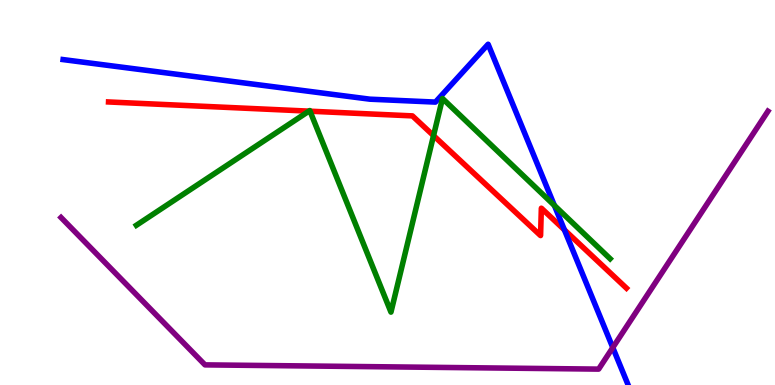[{'lines': ['blue', 'red'], 'intersections': [{'x': 7.28, 'y': 4.03}]}, {'lines': ['green', 'red'], 'intersections': [{'x': 3.99, 'y': 7.11}, {'x': 4.0, 'y': 7.11}, {'x': 5.59, 'y': 6.48}]}, {'lines': ['purple', 'red'], 'intersections': []}, {'lines': ['blue', 'green'], 'intersections': [{'x': 7.15, 'y': 4.66}]}, {'lines': ['blue', 'purple'], 'intersections': [{'x': 7.91, 'y': 0.972}]}, {'lines': ['green', 'purple'], 'intersections': []}]